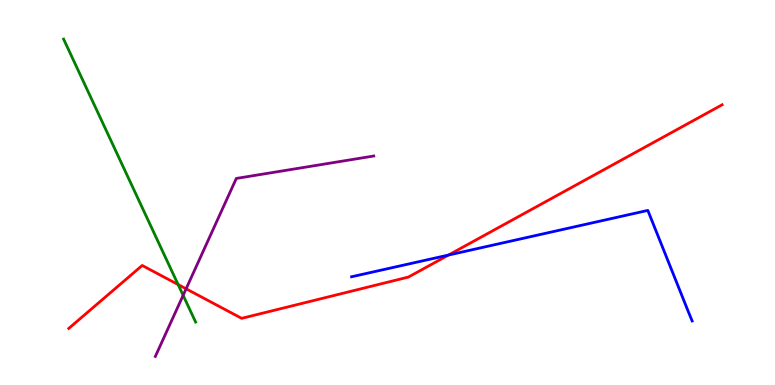[{'lines': ['blue', 'red'], 'intersections': [{'x': 5.79, 'y': 3.38}]}, {'lines': ['green', 'red'], 'intersections': [{'x': 2.3, 'y': 2.61}]}, {'lines': ['purple', 'red'], 'intersections': [{'x': 2.4, 'y': 2.5}]}, {'lines': ['blue', 'green'], 'intersections': []}, {'lines': ['blue', 'purple'], 'intersections': []}, {'lines': ['green', 'purple'], 'intersections': [{'x': 2.36, 'y': 2.33}]}]